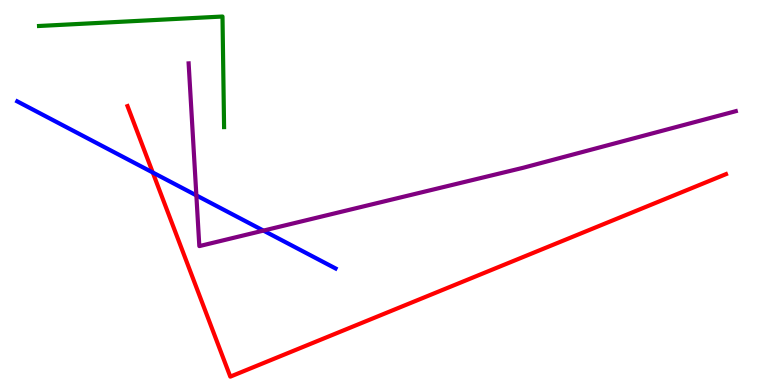[{'lines': ['blue', 'red'], 'intersections': [{'x': 1.97, 'y': 5.52}]}, {'lines': ['green', 'red'], 'intersections': []}, {'lines': ['purple', 'red'], 'intersections': []}, {'lines': ['blue', 'green'], 'intersections': []}, {'lines': ['blue', 'purple'], 'intersections': [{'x': 2.53, 'y': 4.93}, {'x': 3.4, 'y': 4.01}]}, {'lines': ['green', 'purple'], 'intersections': []}]